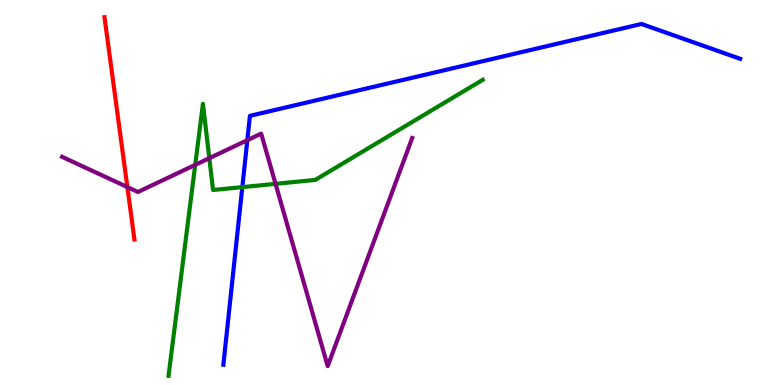[{'lines': ['blue', 'red'], 'intersections': []}, {'lines': ['green', 'red'], 'intersections': []}, {'lines': ['purple', 'red'], 'intersections': [{'x': 1.64, 'y': 5.14}]}, {'lines': ['blue', 'green'], 'intersections': [{'x': 3.13, 'y': 5.14}]}, {'lines': ['blue', 'purple'], 'intersections': [{'x': 3.19, 'y': 6.36}]}, {'lines': ['green', 'purple'], 'intersections': [{'x': 2.52, 'y': 5.72}, {'x': 2.7, 'y': 5.89}, {'x': 3.56, 'y': 5.22}]}]